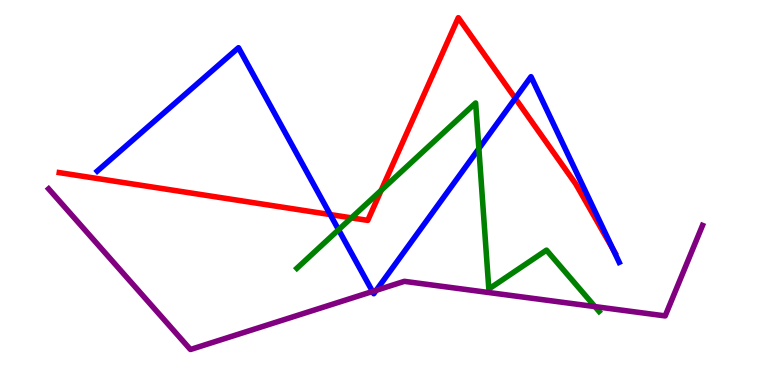[{'lines': ['blue', 'red'], 'intersections': [{'x': 4.26, 'y': 4.43}, {'x': 6.65, 'y': 7.45}, {'x': 7.91, 'y': 3.53}]}, {'lines': ['green', 'red'], 'intersections': [{'x': 4.53, 'y': 4.34}, {'x': 4.92, 'y': 5.06}]}, {'lines': ['purple', 'red'], 'intersections': []}, {'lines': ['blue', 'green'], 'intersections': [{'x': 4.37, 'y': 4.03}, {'x': 6.18, 'y': 6.14}]}, {'lines': ['blue', 'purple'], 'intersections': [{'x': 4.81, 'y': 2.43}, {'x': 4.85, 'y': 2.46}]}, {'lines': ['green', 'purple'], 'intersections': [{'x': 7.68, 'y': 2.04}]}]